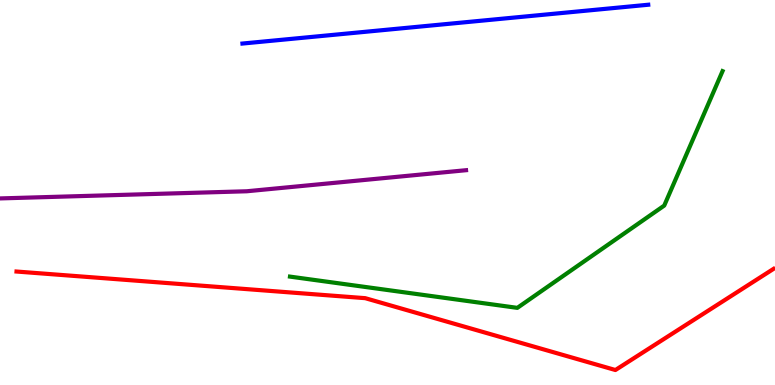[{'lines': ['blue', 'red'], 'intersections': []}, {'lines': ['green', 'red'], 'intersections': []}, {'lines': ['purple', 'red'], 'intersections': []}, {'lines': ['blue', 'green'], 'intersections': []}, {'lines': ['blue', 'purple'], 'intersections': []}, {'lines': ['green', 'purple'], 'intersections': []}]